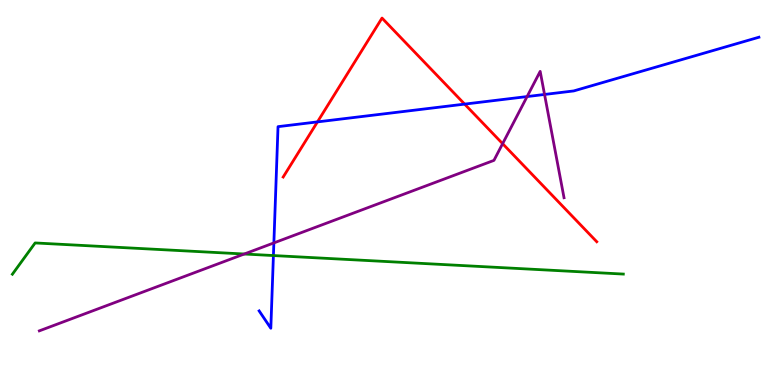[{'lines': ['blue', 'red'], 'intersections': [{'x': 4.1, 'y': 6.83}, {'x': 6.0, 'y': 7.3}]}, {'lines': ['green', 'red'], 'intersections': []}, {'lines': ['purple', 'red'], 'intersections': [{'x': 6.49, 'y': 6.27}]}, {'lines': ['blue', 'green'], 'intersections': [{'x': 3.53, 'y': 3.36}]}, {'lines': ['blue', 'purple'], 'intersections': [{'x': 3.53, 'y': 3.69}, {'x': 6.8, 'y': 7.49}, {'x': 7.03, 'y': 7.55}]}, {'lines': ['green', 'purple'], 'intersections': [{'x': 3.15, 'y': 3.4}]}]